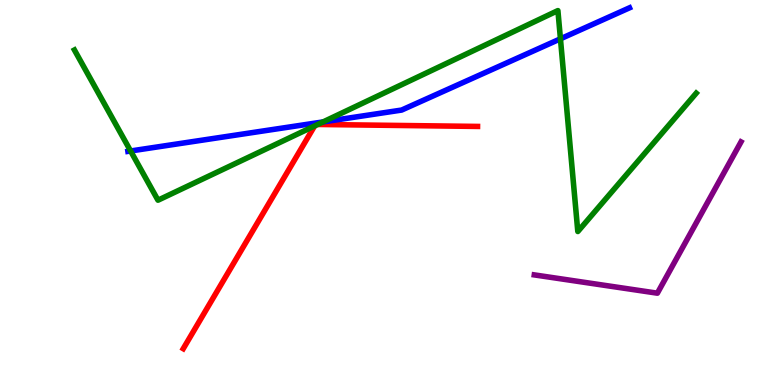[{'lines': ['blue', 'red'], 'intersections': []}, {'lines': ['green', 'red'], 'intersections': [{'x': 4.06, 'y': 6.73}, {'x': 4.1, 'y': 6.77}]}, {'lines': ['purple', 'red'], 'intersections': []}, {'lines': ['blue', 'green'], 'intersections': [{'x': 1.69, 'y': 6.08}, {'x': 4.17, 'y': 6.83}, {'x': 7.23, 'y': 8.99}]}, {'lines': ['blue', 'purple'], 'intersections': []}, {'lines': ['green', 'purple'], 'intersections': []}]